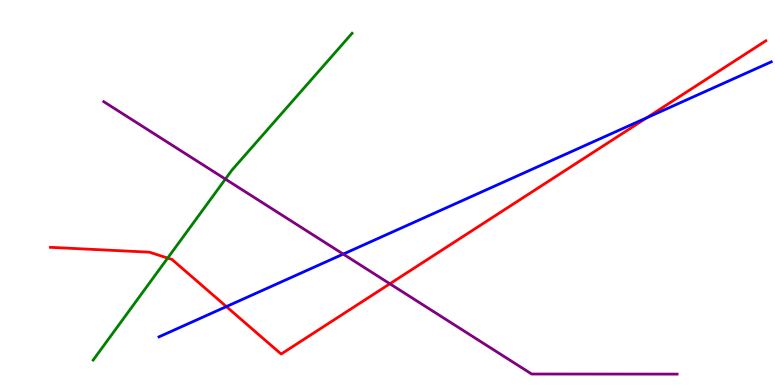[{'lines': ['blue', 'red'], 'intersections': [{'x': 2.92, 'y': 2.04}, {'x': 8.34, 'y': 6.94}]}, {'lines': ['green', 'red'], 'intersections': [{'x': 2.16, 'y': 3.3}]}, {'lines': ['purple', 'red'], 'intersections': [{'x': 5.03, 'y': 2.63}]}, {'lines': ['blue', 'green'], 'intersections': []}, {'lines': ['blue', 'purple'], 'intersections': [{'x': 4.43, 'y': 3.4}]}, {'lines': ['green', 'purple'], 'intersections': [{'x': 2.91, 'y': 5.35}]}]